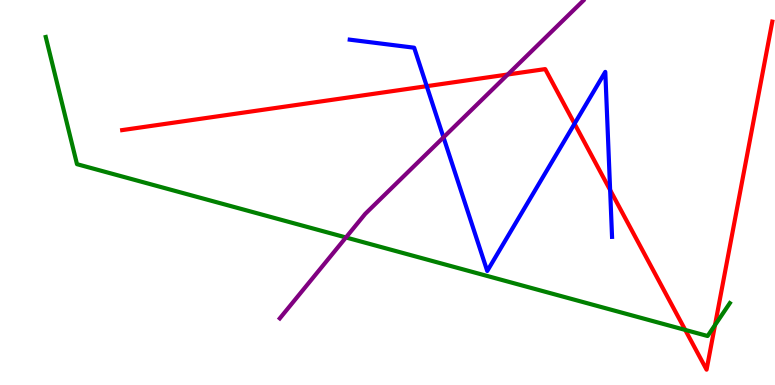[{'lines': ['blue', 'red'], 'intersections': [{'x': 5.51, 'y': 7.76}, {'x': 7.41, 'y': 6.79}, {'x': 7.87, 'y': 5.06}]}, {'lines': ['green', 'red'], 'intersections': [{'x': 8.84, 'y': 1.43}, {'x': 9.23, 'y': 1.56}]}, {'lines': ['purple', 'red'], 'intersections': [{'x': 6.55, 'y': 8.07}]}, {'lines': ['blue', 'green'], 'intersections': []}, {'lines': ['blue', 'purple'], 'intersections': [{'x': 5.72, 'y': 6.43}]}, {'lines': ['green', 'purple'], 'intersections': [{'x': 4.46, 'y': 3.83}]}]